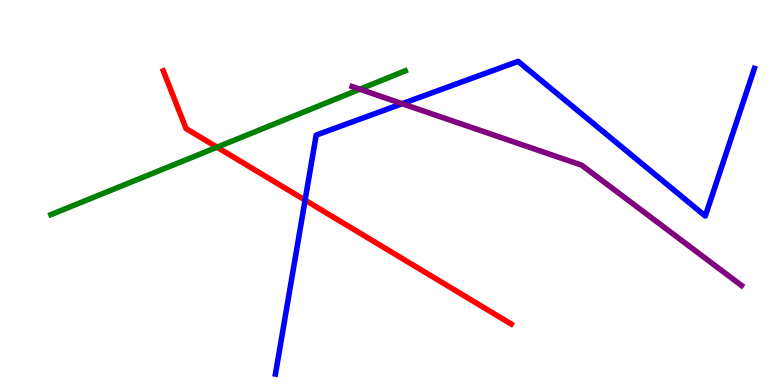[{'lines': ['blue', 'red'], 'intersections': [{'x': 3.94, 'y': 4.8}]}, {'lines': ['green', 'red'], 'intersections': [{'x': 2.8, 'y': 6.18}]}, {'lines': ['purple', 'red'], 'intersections': []}, {'lines': ['blue', 'green'], 'intersections': []}, {'lines': ['blue', 'purple'], 'intersections': [{'x': 5.19, 'y': 7.31}]}, {'lines': ['green', 'purple'], 'intersections': [{'x': 4.64, 'y': 7.68}]}]